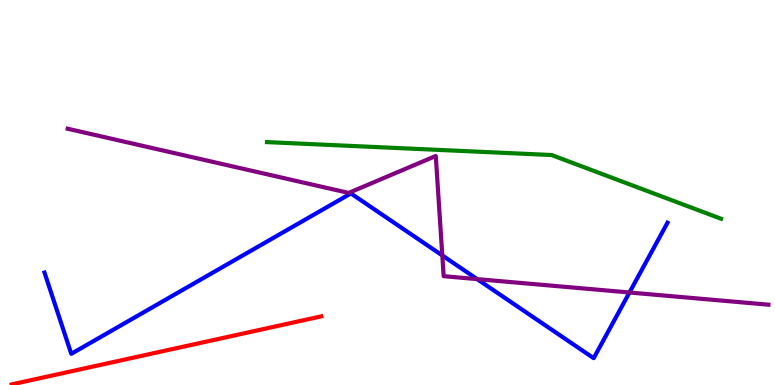[{'lines': ['blue', 'red'], 'intersections': []}, {'lines': ['green', 'red'], 'intersections': []}, {'lines': ['purple', 'red'], 'intersections': []}, {'lines': ['blue', 'green'], 'intersections': []}, {'lines': ['blue', 'purple'], 'intersections': [{'x': 5.71, 'y': 3.36}, {'x': 6.16, 'y': 2.75}, {'x': 8.12, 'y': 2.4}]}, {'lines': ['green', 'purple'], 'intersections': []}]